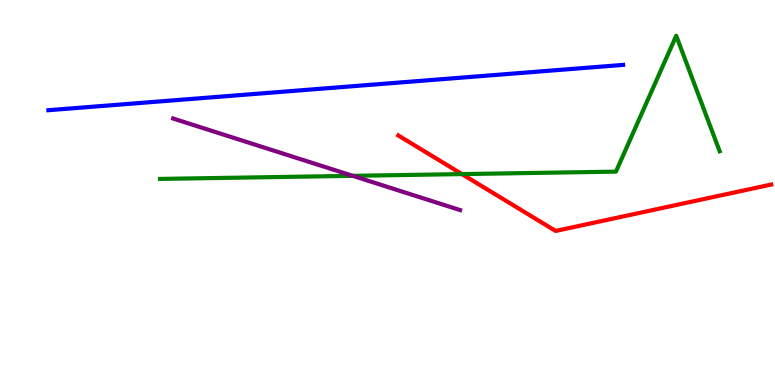[{'lines': ['blue', 'red'], 'intersections': []}, {'lines': ['green', 'red'], 'intersections': [{'x': 5.96, 'y': 5.48}]}, {'lines': ['purple', 'red'], 'intersections': []}, {'lines': ['blue', 'green'], 'intersections': []}, {'lines': ['blue', 'purple'], 'intersections': []}, {'lines': ['green', 'purple'], 'intersections': [{'x': 4.55, 'y': 5.43}]}]